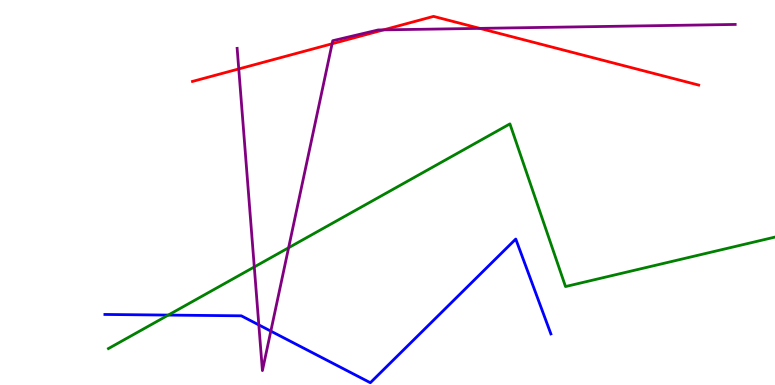[{'lines': ['blue', 'red'], 'intersections': []}, {'lines': ['green', 'red'], 'intersections': []}, {'lines': ['purple', 'red'], 'intersections': [{'x': 3.08, 'y': 8.21}, {'x': 4.29, 'y': 8.86}, {'x': 4.95, 'y': 9.22}, {'x': 6.19, 'y': 9.26}]}, {'lines': ['blue', 'green'], 'intersections': [{'x': 2.17, 'y': 1.82}]}, {'lines': ['blue', 'purple'], 'intersections': [{'x': 3.34, 'y': 1.56}, {'x': 3.49, 'y': 1.4}]}, {'lines': ['green', 'purple'], 'intersections': [{'x': 3.28, 'y': 3.07}, {'x': 3.72, 'y': 3.57}]}]